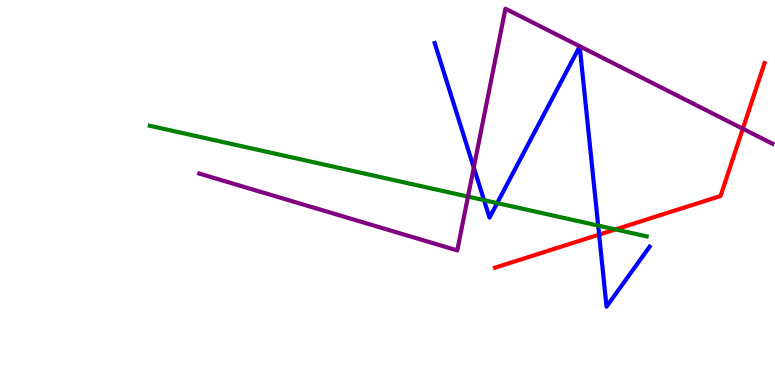[{'lines': ['blue', 'red'], 'intersections': [{'x': 7.73, 'y': 3.91}]}, {'lines': ['green', 'red'], 'intersections': [{'x': 7.94, 'y': 4.04}]}, {'lines': ['purple', 'red'], 'intersections': [{'x': 9.58, 'y': 6.66}]}, {'lines': ['blue', 'green'], 'intersections': [{'x': 6.25, 'y': 4.8}, {'x': 6.42, 'y': 4.72}, {'x': 7.72, 'y': 4.14}]}, {'lines': ['blue', 'purple'], 'intersections': [{'x': 6.11, 'y': 5.65}]}, {'lines': ['green', 'purple'], 'intersections': [{'x': 6.04, 'y': 4.89}]}]